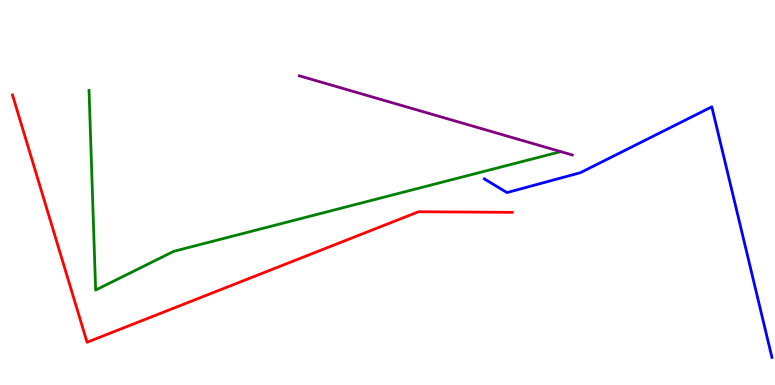[{'lines': ['blue', 'red'], 'intersections': []}, {'lines': ['green', 'red'], 'intersections': []}, {'lines': ['purple', 'red'], 'intersections': []}, {'lines': ['blue', 'green'], 'intersections': []}, {'lines': ['blue', 'purple'], 'intersections': []}, {'lines': ['green', 'purple'], 'intersections': []}]